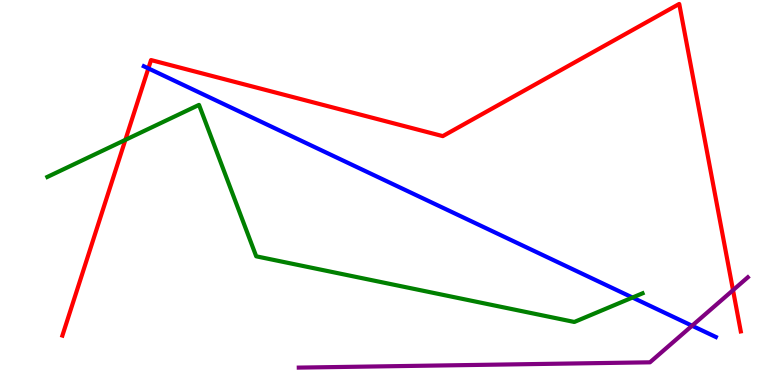[{'lines': ['blue', 'red'], 'intersections': [{'x': 1.91, 'y': 8.22}]}, {'lines': ['green', 'red'], 'intersections': [{'x': 1.62, 'y': 6.37}]}, {'lines': ['purple', 'red'], 'intersections': [{'x': 9.46, 'y': 2.46}]}, {'lines': ['blue', 'green'], 'intersections': [{'x': 8.16, 'y': 2.27}]}, {'lines': ['blue', 'purple'], 'intersections': [{'x': 8.93, 'y': 1.54}]}, {'lines': ['green', 'purple'], 'intersections': []}]